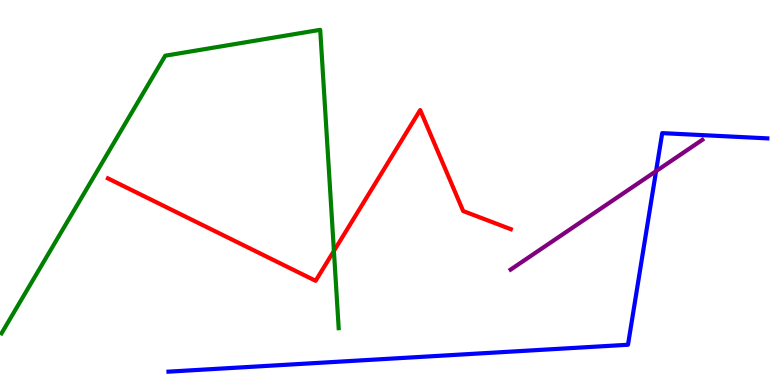[{'lines': ['blue', 'red'], 'intersections': []}, {'lines': ['green', 'red'], 'intersections': [{'x': 4.31, 'y': 3.48}]}, {'lines': ['purple', 'red'], 'intersections': []}, {'lines': ['blue', 'green'], 'intersections': []}, {'lines': ['blue', 'purple'], 'intersections': [{'x': 8.47, 'y': 5.55}]}, {'lines': ['green', 'purple'], 'intersections': []}]